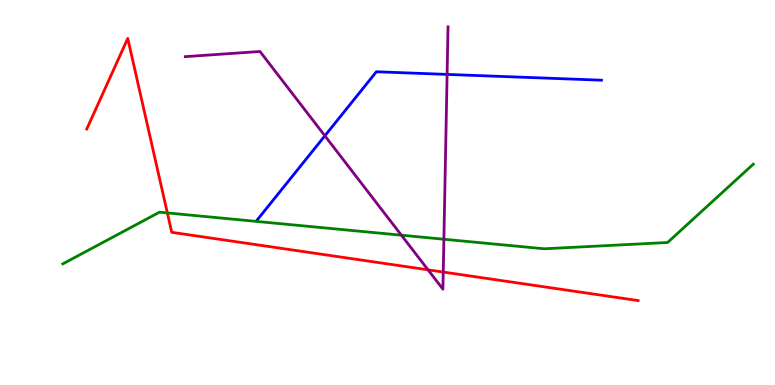[{'lines': ['blue', 'red'], 'intersections': []}, {'lines': ['green', 'red'], 'intersections': [{'x': 2.16, 'y': 4.47}]}, {'lines': ['purple', 'red'], 'intersections': [{'x': 5.52, 'y': 2.99}, {'x': 5.72, 'y': 2.93}]}, {'lines': ['blue', 'green'], 'intersections': []}, {'lines': ['blue', 'purple'], 'intersections': [{'x': 4.19, 'y': 6.47}, {'x': 5.77, 'y': 8.07}]}, {'lines': ['green', 'purple'], 'intersections': [{'x': 5.18, 'y': 3.89}, {'x': 5.73, 'y': 3.79}]}]